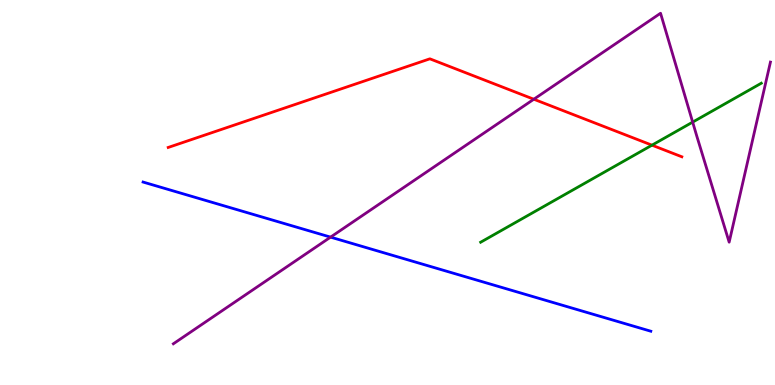[{'lines': ['blue', 'red'], 'intersections': []}, {'lines': ['green', 'red'], 'intersections': [{'x': 8.41, 'y': 6.23}]}, {'lines': ['purple', 'red'], 'intersections': [{'x': 6.89, 'y': 7.42}]}, {'lines': ['blue', 'green'], 'intersections': []}, {'lines': ['blue', 'purple'], 'intersections': [{'x': 4.27, 'y': 3.84}]}, {'lines': ['green', 'purple'], 'intersections': [{'x': 8.94, 'y': 6.83}]}]